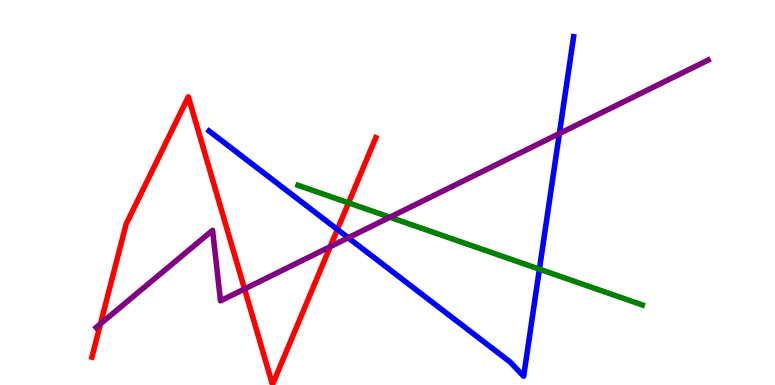[{'lines': ['blue', 'red'], 'intersections': [{'x': 4.35, 'y': 4.04}]}, {'lines': ['green', 'red'], 'intersections': [{'x': 4.5, 'y': 4.73}]}, {'lines': ['purple', 'red'], 'intersections': [{'x': 1.3, 'y': 1.59}, {'x': 3.16, 'y': 2.49}, {'x': 4.26, 'y': 3.59}]}, {'lines': ['blue', 'green'], 'intersections': [{'x': 6.96, 'y': 3.01}]}, {'lines': ['blue', 'purple'], 'intersections': [{'x': 4.49, 'y': 3.82}, {'x': 7.22, 'y': 6.53}]}, {'lines': ['green', 'purple'], 'intersections': [{'x': 5.03, 'y': 4.36}]}]